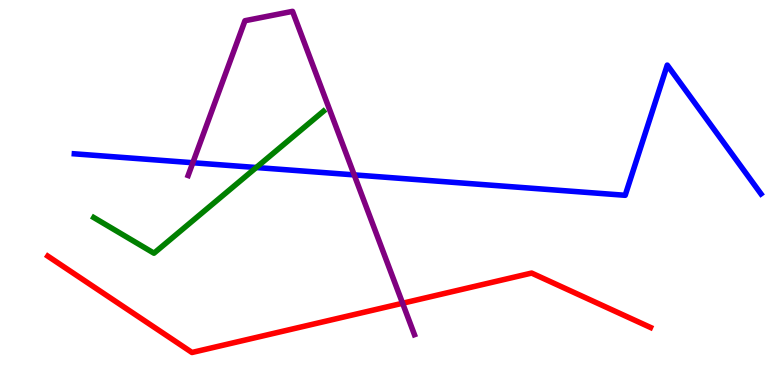[{'lines': ['blue', 'red'], 'intersections': []}, {'lines': ['green', 'red'], 'intersections': []}, {'lines': ['purple', 'red'], 'intersections': [{'x': 5.19, 'y': 2.12}]}, {'lines': ['blue', 'green'], 'intersections': [{'x': 3.31, 'y': 5.65}]}, {'lines': ['blue', 'purple'], 'intersections': [{'x': 2.49, 'y': 5.77}, {'x': 4.57, 'y': 5.46}]}, {'lines': ['green', 'purple'], 'intersections': []}]